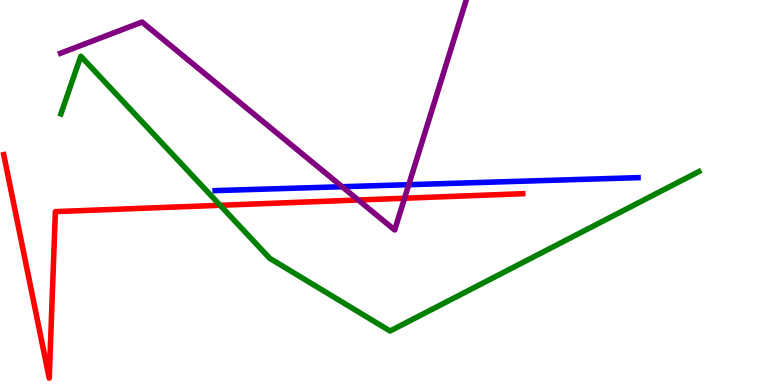[{'lines': ['blue', 'red'], 'intersections': []}, {'lines': ['green', 'red'], 'intersections': [{'x': 2.84, 'y': 4.67}]}, {'lines': ['purple', 'red'], 'intersections': [{'x': 4.62, 'y': 4.81}, {'x': 5.22, 'y': 4.85}]}, {'lines': ['blue', 'green'], 'intersections': []}, {'lines': ['blue', 'purple'], 'intersections': [{'x': 4.41, 'y': 5.15}, {'x': 5.27, 'y': 5.2}]}, {'lines': ['green', 'purple'], 'intersections': []}]